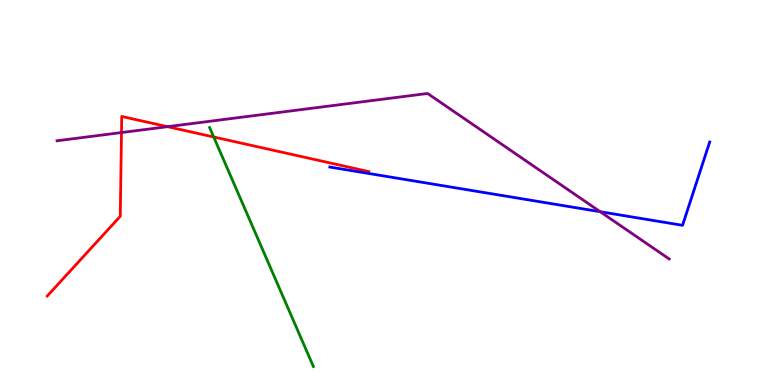[{'lines': ['blue', 'red'], 'intersections': []}, {'lines': ['green', 'red'], 'intersections': [{'x': 2.76, 'y': 6.44}]}, {'lines': ['purple', 'red'], 'intersections': [{'x': 1.57, 'y': 6.56}, {'x': 2.16, 'y': 6.71}]}, {'lines': ['blue', 'green'], 'intersections': []}, {'lines': ['blue', 'purple'], 'intersections': [{'x': 7.74, 'y': 4.5}]}, {'lines': ['green', 'purple'], 'intersections': []}]